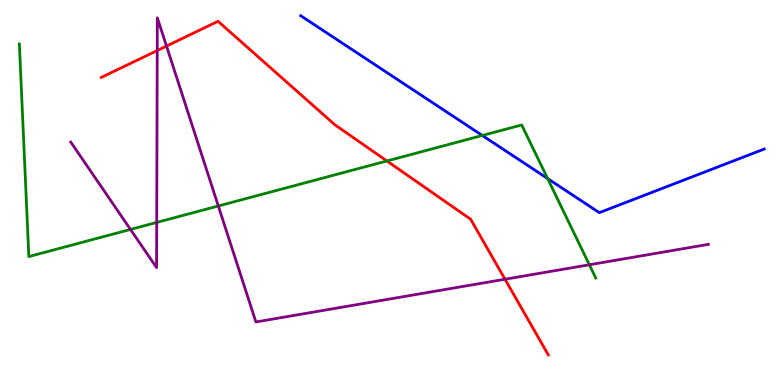[{'lines': ['blue', 'red'], 'intersections': []}, {'lines': ['green', 'red'], 'intersections': [{'x': 4.99, 'y': 5.82}]}, {'lines': ['purple', 'red'], 'intersections': [{'x': 2.03, 'y': 8.69}, {'x': 2.15, 'y': 8.8}, {'x': 6.52, 'y': 2.75}]}, {'lines': ['blue', 'green'], 'intersections': [{'x': 6.22, 'y': 6.48}, {'x': 7.07, 'y': 5.36}]}, {'lines': ['blue', 'purple'], 'intersections': []}, {'lines': ['green', 'purple'], 'intersections': [{'x': 1.68, 'y': 4.04}, {'x': 2.02, 'y': 4.22}, {'x': 2.82, 'y': 4.65}, {'x': 7.6, 'y': 3.12}]}]